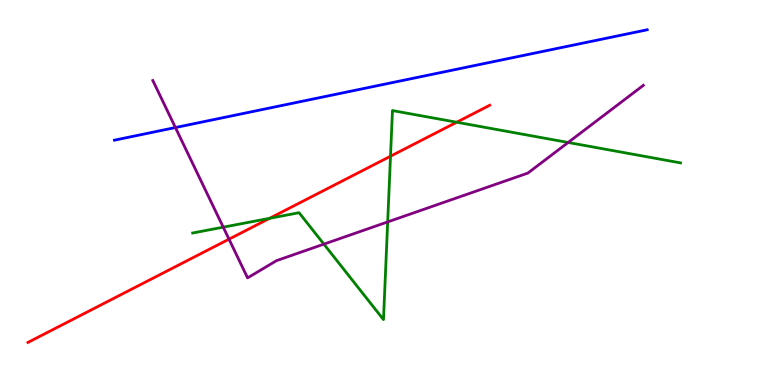[{'lines': ['blue', 'red'], 'intersections': []}, {'lines': ['green', 'red'], 'intersections': [{'x': 3.48, 'y': 4.33}, {'x': 5.04, 'y': 5.94}, {'x': 5.89, 'y': 6.83}]}, {'lines': ['purple', 'red'], 'intersections': [{'x': 2.95, 'y': 3.79}]}, {'lines': ['blue', 'green'], 'intersections': []}, {'lines': ['blue', 'purple'], 'intersections': [{'x': 2.26, 'y': 6.69}]}, {'lines': ['green', 'purple'], 'intersections': [{'x': 2.88, 'y': 4.1}, {'x': 4.18, 'y': 3.66}, {'x': 5.0, 'y': 4.24}, {'x': 7.33, 'y': 6.3}]}]